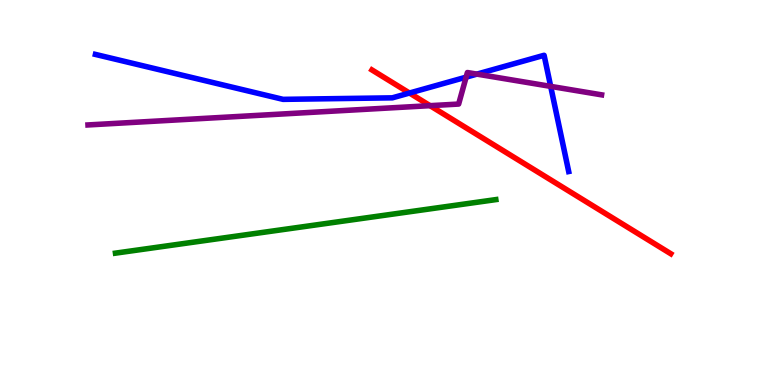[{'lines': ['blue', 'red'], 'intersections': [{'x': 5.28, 'y': 7.58}]}, {'lines': ['green', 'red'], 'intersections': []}, {'lines': ['purple', 'red'], 'intersections': [{'x': 5.55, 'y': 7.26}]}, {'lines': ['blue', 'green'], 'intersections': []}, {'lines': ['blue', 'purple'], 'intersections': [{'x': 6.01, 'y': 8.0}, {'x': 6.15, 'y': 8.07}, {'x': 7.11, 'y': 7.76}]}, {'lines': ['green', 'purple'], 'intersections': []}]